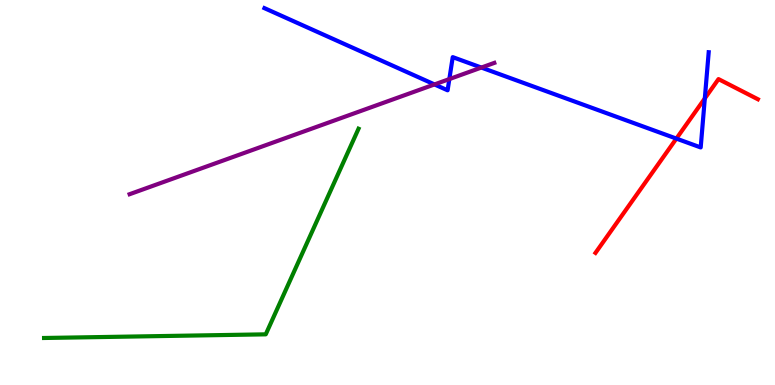[{'lines': ['blue', 'red'], 'intersections': [{'x': 8.73, 'y': 6.4}, {'x': 9.09, 'y': 7.44}]}, {'lines': ['green', 'red'], 'intersections': []}, {'lines': ['purple', 'red'], 'intersections': []}, {'lines': ['blue', 'green'], 'intersections': []}, {'lines': ['blue', 'purple'], 'intersections': [{'x': 5.61, 'y': 7.81}, {'x': 5.8, 'y': 7.95}, {'x': 6.21, 'y': 8.25}]}, {'lines': ['green', 'purple'], 'intersections': []}]